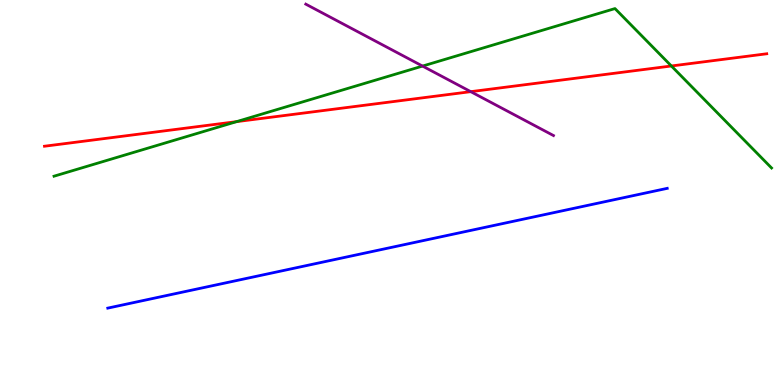[{'lines': ['blue', 'red'], 'intersections': []}, {'lines': ['green', 'red'], 'intersections': [{'x': 3.05, 'y': 6.84}, {'x': 8.66, 'y': 8.29}]}, {'lines': ['purple', 'red'], 'intersections': [{'x': 6.07, 'y': 7.62}]}, {'lines': ['blue', 'green'], 'intersections': []}, {'lines': ['blue', 'purple'], 'intersections': []}, {'lines': ['green', 'purple'], 'intersections': [{'x': 5.45, 'y': 8.28}]}]